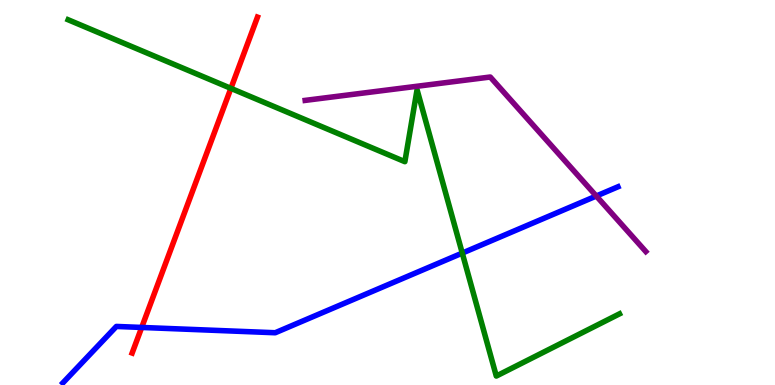[{'lines': ['blue', 'red'], 'intersections': [{'x': 1.83, 'y': 1.49}]}, {'lines': ['green', 'red'], 'intersections': [{'x': 2.98, 'y': 7.71}]}, {'lines': ['purple', 'red'], 'intersections': []}, {'lines': ['blue', 'green'], 'intersections': [{'x': 5.96, 'y': 3.43}]}, {'lines': ['blue', 'purple'], 'intersections': [{'x': 7.69, 'y': 4.91}]}, {'lines': ['green', 'purple'], 'intersections': []}]